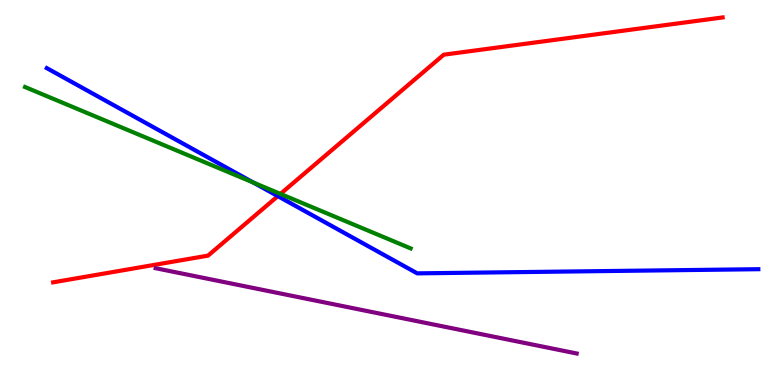[{'lines': ['blue', 'red'], 'intersections': [{'x': 3.59, 'y': 4.91}]}, {'lines': ['green', 'red'], 'intersections': [{'x': 3.62, 'y': 4.96}]}, {'lines': ['purple', 'red'], 'intersections': []}, {'lines': ['blue', 'green'], 'intersections': [{'x': 3.27, 'y': 5.26}]}, {'lines': ['blue', 'purple'], 'intersections': []}, {'lines': ['green', 'purple'], 'intersections': []}]